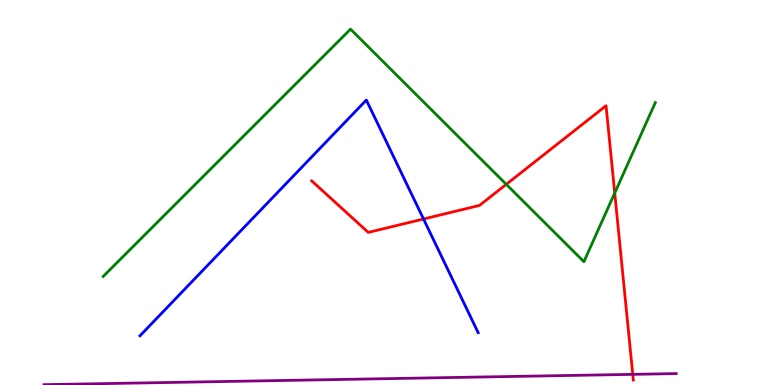[{'lines': ['blue', 'red'], 'intersections': [{'x': 5.46, 'y': 4.31}]}, {'lines': ['green', 'red'], 'intersections': [{'x': 6.53, 'y': 5.21}, {'x': 7.93, 'y': 4.99}]}, {'lines': ['purple', 'red'], 'intersections': [{'x': 8.16, 'y': 0.276}]}, {'lines': ['blue', 'green'], 'intersections': []}, {'lines': ['blue', 'purple'], 'intersections': []}, {'lines': ['green', 'purple'], 'intersections': []}]